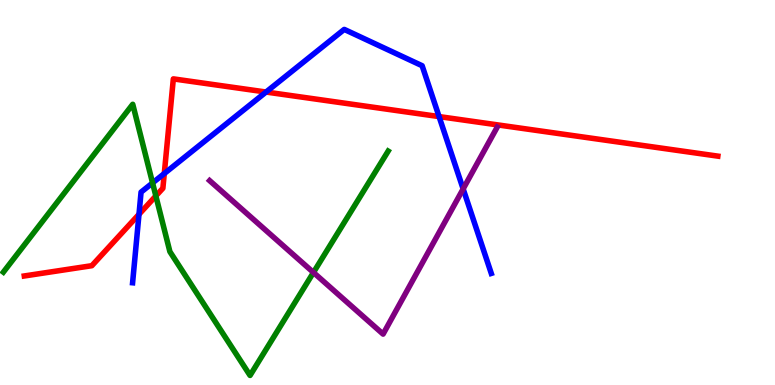[{'lines': ['blue', 'red'], 'intersections': [{'x': 1.79, 'y': 4.43}, {'x': 2.12, 'y': 5.49}, {'x': 3.43, 'y': 7.61}, {'x': 5.67, 'y': 6.97}]}, {'lines': ['green', 'red'], 'intersections': [{'x': 2.01, 'y': 4.91}]}, {'lines': ['purple', 'red'], 'intersections': []}, {'lines': ['blue', 'green'], 'intersections': [{'x': 1.97, 'y': 5.25}]}, {'lines': ['blue', 'purple'], 'intersections': [{'x': 5.98, 'y': 5.09}]}, {'lines': ['green', 'purple'], 'intersections': [{'x': 4.04, 'y': 2.92}]}]